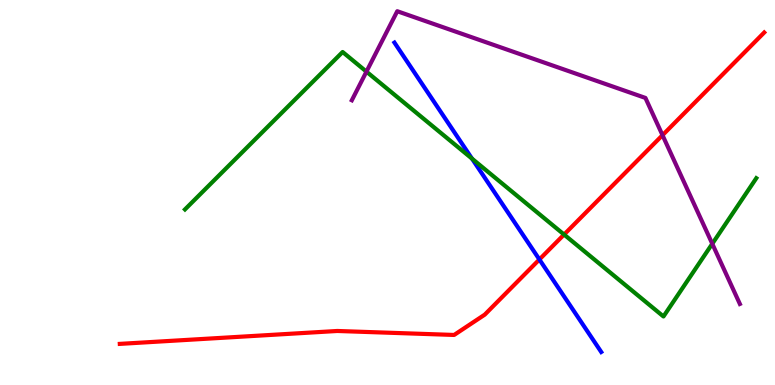[{'lines': ['blue', 'red'], 'intersections': [{'x': 6.96, 'y': 3.26}]}, {'lines': ['green', 'red'], 'intersections': [{'x': 7.28, 'y': 3.91}]}, {'lines': ['purple', 'red'], 'intersections': [{'x': 8.55, 'y': 6.49}]}, {'lines': ['blue', 'green'], 'intersections': [{'x': 6.09, 'y': 5.88}]}, {'lines': ['blue', 'purple'], 'intersections': []}, {'lines': ['green', 'purple'], 'intersections': [{'x': 4.73, 'y': 8.14}, {'x': 9.19, 'y': 3.67}]}]